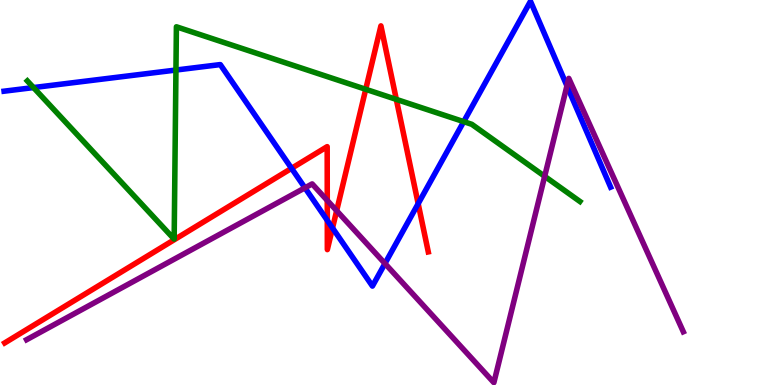[{'lines': ['blue', 'red'], 'intersections': [{'x': 3.76, 'y': 5.63}, {'x': 4.22, 'y': 4.28}, {'x': 4.29, 'y': 4.08}, {'x': 5.4, 'y': 4.71}]}, {'lines': ['green', 'red'], 'intersections': [{'x': 4.72, 'y': 7.68}, {'x': 5.11, 'y': 7.42}]}, {'lines': ['purple', 'red'], 'intersections': [{'x': 4.22, 'y': 4.79}, {'x': 4.34, 'y': 4.53}]}, {'lines': ['blue', 'green'], 'intersections': [{'x': 0.432, 'y': 7.73}, {'x': 2.27, 'y': 8.18}, {'x': 5.98, 'y': 6.84}]}, {'lines': ['blue', 'purple'], 'intersections': [{'x': 3.93, 'y': 5.12}, {'x': 4.97, 'y': 3.16}, {'x': 7.32, 'y': 7.77}]}, {'lines': ['green', 'purple'], 'intersections': [{'x': 7.03, 'y': 5.42}]}]